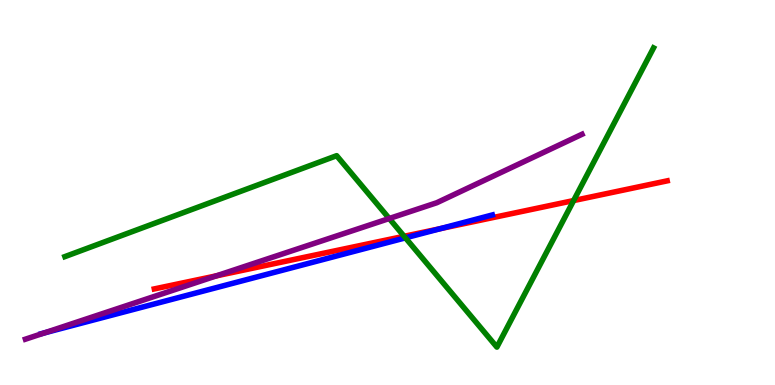[{'lines': ['blue', 'red'], 'intersections': [{'x': 5.68, 'y': 4.06}]}, {'lines': ['green', 'red'], 'intersections': [{'x': 5.21, 'y': 3.86}, {'x': 7.4, 'y': 4.79}]}, {'lines': ['purple', 'red'], 'intersections': [{'x': 2.79, 'y': 2.84}]}, {'lines': ['blue', 'green'], 'intersections': [{'x': 5.23, 'y': 3.82}]}, {'lines': ['blue', 'purple'], 'intersections': [{'x': 0.573, 'y': 1.35}]}, {'lines': ['green', 'purple'], 'intersections': [{'x': 5.02, 'y': 4.32}]}]